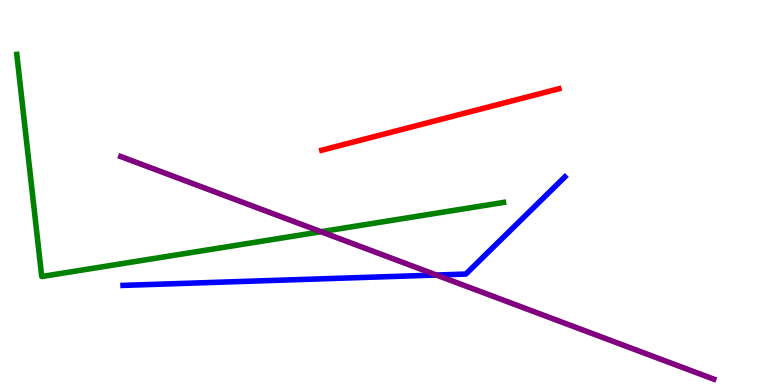[{'lines': ['blue', 'red'], 'intersections': []}, {'lines': ['green', 'red'], 'intersections': []}, {'lines': ['purple', 'red'], 'intersections': []}, {'lines': ['blue', 'green'], 'intersections': []}, {'lines': ['blue', 'purple'], 'intersections': [{'x': 5.63, 'y': 2.86}]}, {'lines': ['green', 'purple'], 'intersections': [{'x': 4.14, 'y': 3.98}]}]